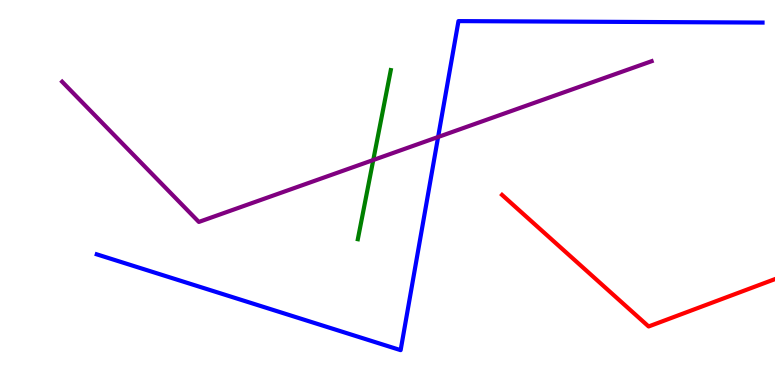[{'lines': ['blue', 'red'], 'intersections': []}, {'lines': ['green', 'red'], 'intersections': []}, {'lines': ['purple', 'red'], 'intersections': []}, {'lines': ['blue', 'green'], 'intersections': []}, {'lines': ['blue', 'purple'], 'intersections': [{'x': 5.65, 'y': 6.44}]}, {'lines': ['green', 'purple'], 'intersections': [{'x': 4.82, 'y': 5.84}]}]